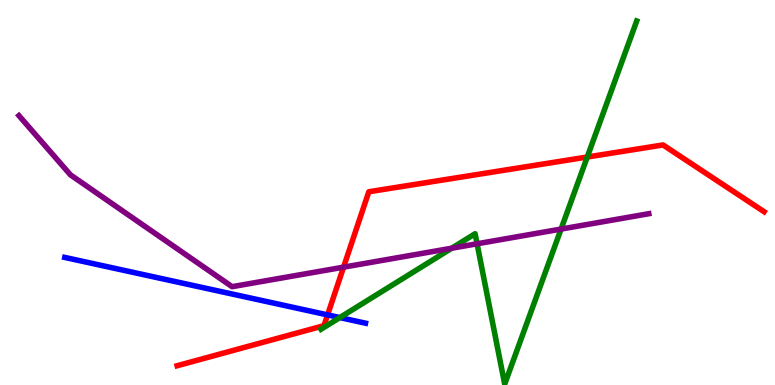[{'lines': ['blue', 'red'], 'intersections': [{'x': 4.23, 'y': 1.82}]}, {'lines': ['green', 'red'], 'intersections': [{'x': 7.58, 'y': 5.92}]}, {'lines': ['purple', 'red'], 'intersections': [{'x': 4.43, 'y': 3.06}]}, {'lines': ['blue', 'green'], 'intersections': [{'x': 4.38, 'y': 1.75}]}, {'lines': ['blue', 'purple'], 'intersections': []}, {'lines': ['green', 'purple'], 'intersections': [{'x': 5.83, 'y': 3.55}, {'x': 6.16, 'y': 3.67}, {'x': 7.24, 'y': 4.05}]}]